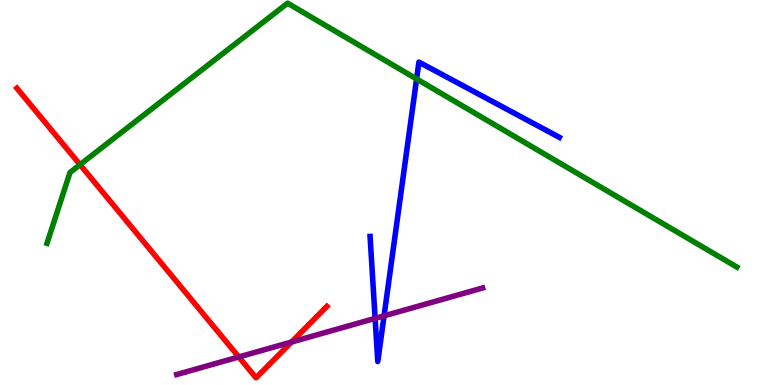[{'lines': ['blue', 'red'], 'intersections': []}, {'lines': ['green', 'red'], 'intersections': [{'x': 1.03, 'y': 5.72}]}, {'lines': ['purple', 'red'], 'intersections': [{'x': 3.08, 'y': 0.728}, {'x': 3.76, 'y': 1.12}]}, {'lines': ['blue', 'green'], 'intersections': [{'x': 5.38, 'y': 7.95}]}, {'lines': ['blue', 'purple'], 'intersections': [{'x': 4.84, 'y': 1.73}, {'x': 4.96, 'y': 1.8}]}, {'lines': ['green', 'purple'], 'intersections': []}]